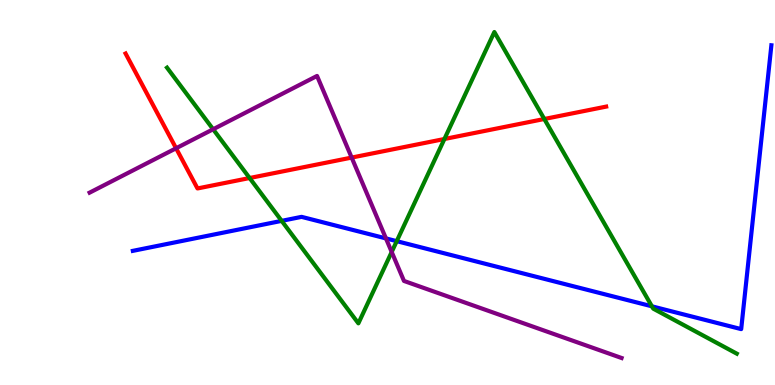[{'lines': ['blue', 'red'], 'intersections': []}, {'lines': ['green', 'red'], 'intersections': [{'x': 3.22, 'y': 5.38}, {'x': 5.73, 'y': 6.39}, {'x': 7.02, 'y': 6.91}]}, {'lines': ['purple', 'red'], 'intersections': [{'x': 2.27, 'y': 6.15}, {'x': 4.54, 'y': 5.91}]}, {'lines': ['blue', 'green'], 'intersections': [{'x': 3.63, 'y': 4.26}, {'x': 5.12, 'y': 3.74}, {'x': 8.41, 'y': 2.04}]}, {'lines': ['blue', 'purple'], 'intersections': [{'x': 4.98, 'y': 3.81}]}, {'lines': ['green', 'purple'], 'intersections': [{'x': 2.75, 'y': 6.64}, {'x': 5.05, 'y': 3.46}]}]